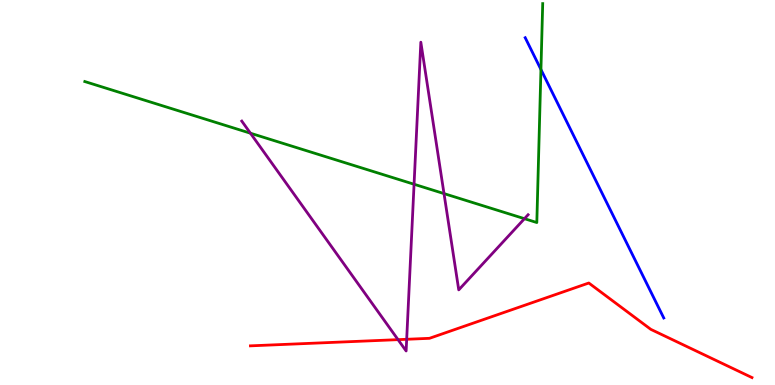[{'lines': ['blue', 'red'], 'intersections': []}, {'lines': ['green', 'red'], 'intersections': []}, {'lines': ['purple', 'red'], 'intersections': [{'x': 5.14, 'y': 1.18}, {'x': 5.25, 'y': 1.19}]}, {'lines': ['blue', 'green'], 'intersections': [{'x': 6.98, 'y': 8.19}]}, {'lines': ['blue', 'purple'], 'intersections': []}, {'lines': ['green', 'purple'], 'intersections': [{'x': 3.23, 'y': 6.54}, {'x': 5.34, 'y': 5.21}, {'x': 5.73, 'y': 4.97}, {'x': 6.77, 'y': 4.32}]}]